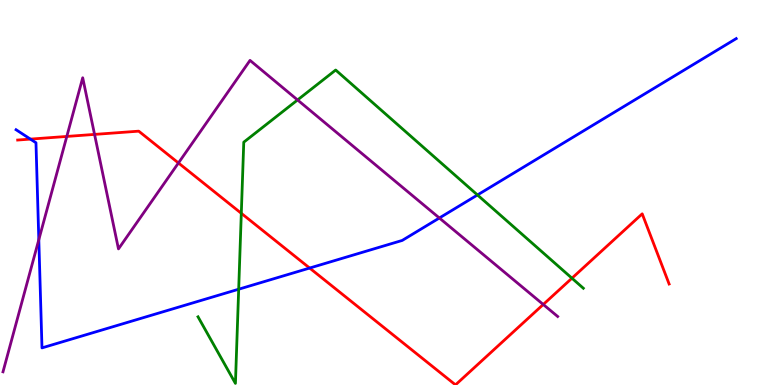[{'lines': ['blue', 'red'], 'intersections': [{'x': 0.392, 'y': 6.39}, {'x': 4.0, 'y': 3.04}]}, {'lines': ['green', 'red'], 'intersections': [{'x': 3.11, 'y': 4.46}, {'x': 7.38, 'y': 2.77}]}, {'lines': ['purple', 'red'], 'intersections': [{'x': 0.862, 'y': 6.46}, {'x': 1.22, 'y': 6.51}, {'x': 2.3, 'y': 5.77}, {'x': 7.01, 'y': 2.09}]}, {'lines': ['blue', 'green'], 'intersections': [{'x': 3.08, 'y': 2.49}, {'x': 6.16, 'y': 4.94}]}, {'lines': ['blue', 'purple'], 'intersections': [{'x': 0.501, 'y': 3.77}, {'x': 5.67, 'y': 4.34}]}, {'lines': ['green', 'purple'], 'intersections': [{'x': 3.84, 'y': 7.4}]}]